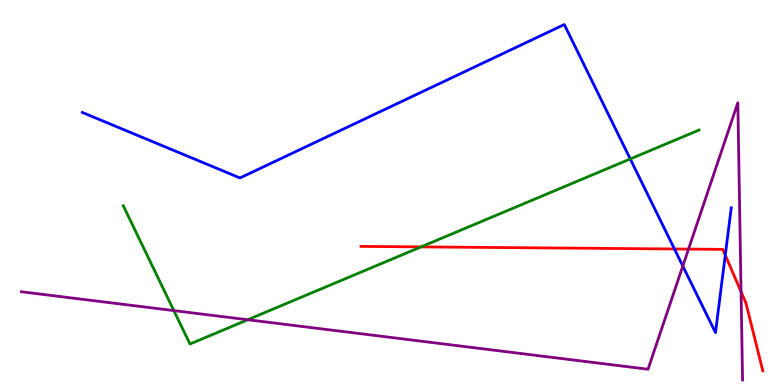[{'lines': ['blue', 'red'], 'intersections': [{'x': 8.7, 'y': 3.53}, {'x': 9.36, 'y': 3.37}]}, {'lines': ['green', 'red'], 'intersections': [{'x': 5.43, 'y': 3.59}]}, {'lines': ['purple', 'red'], 'intersections': [{'x': 8.88, 'y': 3.53}, {'x': 9.56, 'y': 2.42}]}, {'lines': ['blue', 'green'], 'intersections': [{'x': 8.13, 'y': 5.87}]}, {'lines': ['blue', 'purple'], 'intersections': [{'x': 8.81, 'y': 3.09}]}, {'lines': ['green', 'purple'], 'intersections': [{'x': 2.24, 'y': 1.93}, {'x': 3.2, 'y': 1.7}]}]